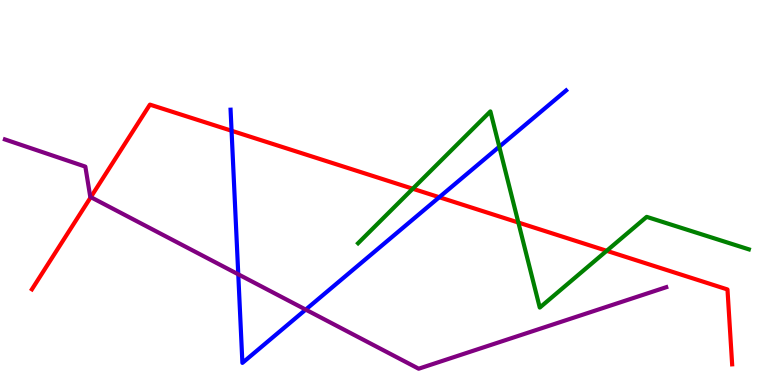[{'lines': ['blue', 'red'], 'intersections': [{'x': 2.99, 'y': 6.6}, {'x': 5.67, 'y': 4.88}]}, {'lines': ['green', 'red'], 'intersections': [{'x': 5.33, 'y': 5.1}, {'x': 6.69, 'y': 4.22}, {'x': 7.83, 'y': 3.49}]}, {'lines': ['purple', 'red'], 'intersections': [{'x': 1.17, 'y': 4.88}]}, {'lines': ['blue', 'green'], 'intersections': [{'x': 6.44, 'y': 6.19}]}, {'lines': ['blue', 'purple'], 'intersections': [{'x': 3.07, 'y': 2.88}, {'x': 3.94, 'y': 1.96}]}, {'lines': ['green', 'purple'], 'intersections': []}]